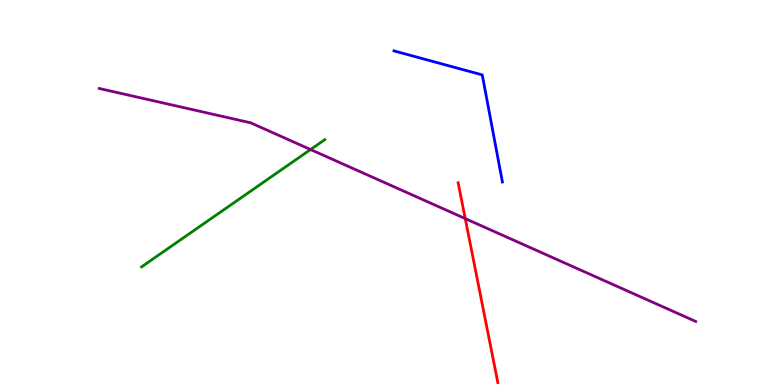[{'lines': ['blue', 'red'], 'intersections': []}, {'lines': ['green', 'red'], 'intersections': []}, {'lines': ['purple', 'red'], 'intersections': [{'x': 6.0, 'y': 4.32}]}, {'lines': ['blue', 'green'], 'intersections': []}, {'lines': ['blue', 'purple'], 'intersections': []}, {'lines': ['green', 'purple'], 'intersections': [{'x': 4.01, 'y': 6.12}]}]